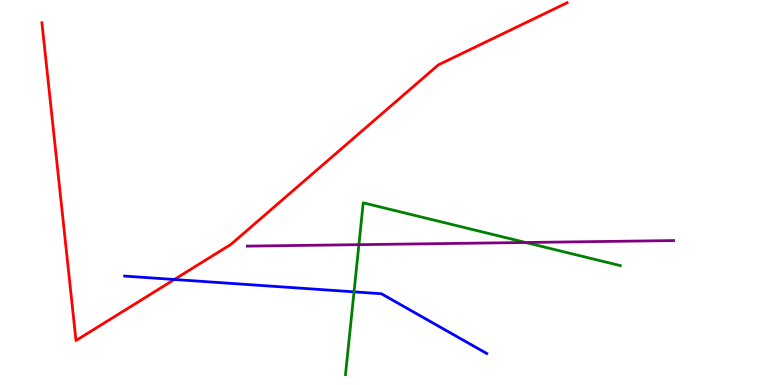[{'lines': ['blue', 'red'], 'intersections': [{'x': 2.25, 'y': 2.74}]}, {'lines': ['green', 'red'], 'intersections': []}, {'lines': ['purple', 'red'], 'intersections': []}, {'lines': ['blue', 'green'], 'intersections': [{'x': 4.57, 'y': 2.42}]}, {'lines': ['blue', 'purple'], 'intersections': []}, {'lines': ['green', 'purple'], 'intersections': [{'x': 4.63, 'y': 3.65}, {'x': 6.78, 'y': 3.7}]}]